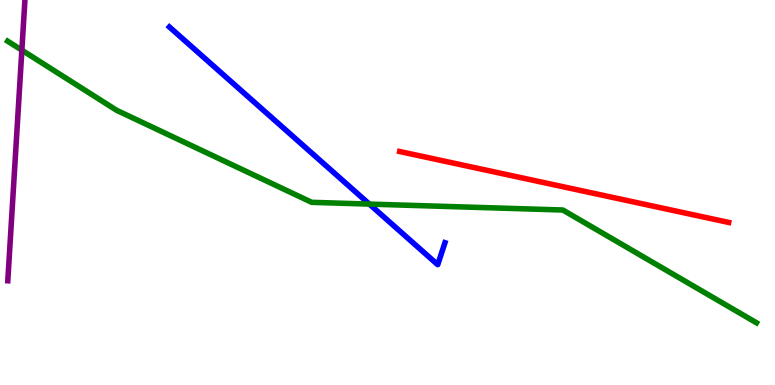[{'lines': ['blue', 'red'], 'intersections': []}, {'lines': ['green', 'red'], 'intersections': []}, {'lines': ['purple', 'red'], 'intersections': []}, {'lines': ['blue', 'green'], 'intersections': [{'x': 4.77, 'y': 4.7}]}, {'lines': ['blue', 'purple'], 'intersections': []}, {'lines': ['green', 'purple'], 'intersections': [{'x': 0.282, 'y': 8.7}]}]